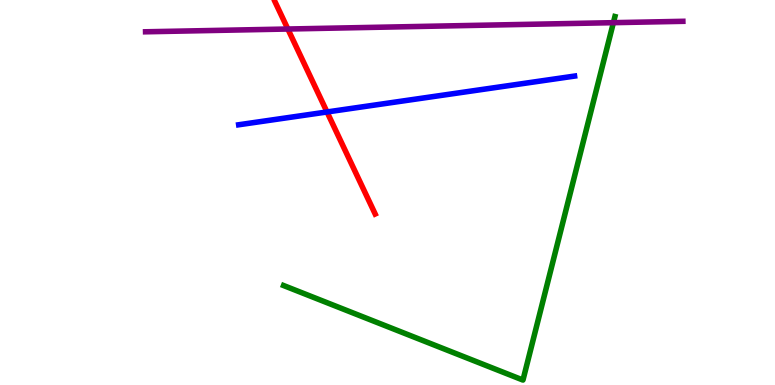[{'lines': ['blue', 'red'], 'intersections': [{'x': 4.22, 'y': 7.09}]}, {'lines': ['green', 'red'], 'intersections': []}, {'lines': ['purple', 'red'], 'intersections': [{'x': 3.71, 'y': 9.25}]}, {'lines': ['blue', 'green'], 'intersections': []}, {'lines': ['blue', 'purple'], 'intersections': []}, {'lines': ['green', 'purple'], 'intersections': [{'x': 7.91, 'y': 9.41}]}]